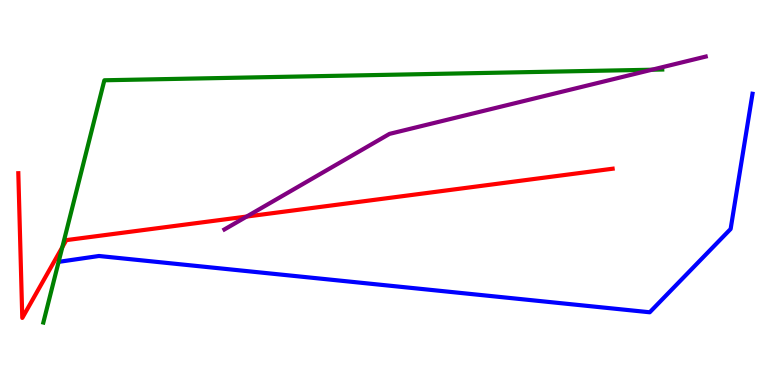[{'lines': ['blue', 'red'], 'intersections': []}, {'lines': ['green', 'red'], 'intersections': [{'x': 0.804, 'y': 3.58}]}, {'lines': ['purple', 'red'], 'intersections': [{'x': 3.18, 'y': 4.38}]}, {'lines': ['blue', 'green'], 'intersections': []}, {'lines': ['blue', 'purple'], 'intersections': []}, {'lines': ['green', 'purple'], 'intersections': [{'x': 8.41, 'y': 8.19}]}]